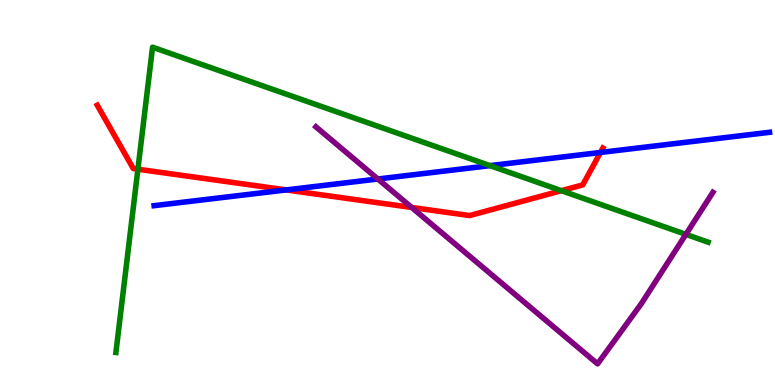[{'lines': ['blue', 'red'], 'intersections': [{'x': 3.69, 'y': 5.07}, {'x': 7.75, 'y': 6.04}]}, {'lines': ['green', 'red'], 'intersections': [{'x': 1.78, 'y': 5.6}, {'x': 7.24, 'y': 5.05}]}, {'lines': ['purple', 'red'], 'intersections': [{'x': 5.31, 'y': 4.61}]}, {'lines': ['blue', 'green'], 'intersections': [{'x': 6.32, 'y': 5.7}]}, {'lines': ['blue', 'purple'], 'intersections': [{'x': 4.88, 'y': 5.35}]}, {'lines': ['green', 'purple'], 'intersections': [{'x': 8.85, 'y': 3.91}]}]